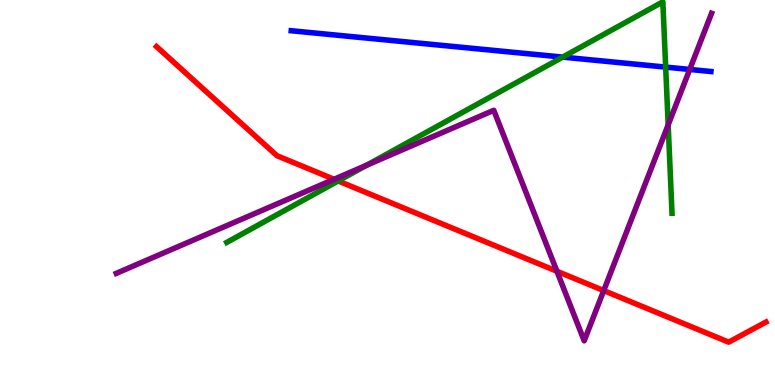[{'lines': ['blue', 'red'], 'intersections': []}, {'lines': ['green', 'red'], 'intersections': [{'x': 4.36, 'y': 5.3}]}, {'lines': ['purple', 'red'], 'intersections': [{'x': 4.31, 'y': 5.34}, {'x': 7.19, 'y': 2.95}, {'x': 7.79, 'y': 2.45}]}, {'lines': ['blue', 'green'], 'intersections': [{'x': 7.26, 'y': 8.52}, {'x': 8.59, 'y': 8.26}]}, {'lines': ['blue', 'purple'], 'intersections': [{'x': 8.9, 'y': 8.2}]}, {'lines': ['green', 'purple'], 'intersections': [{'x': 4.73, 'y': 5.71}, {'x': 8.62, 'y': 6.76}]}]